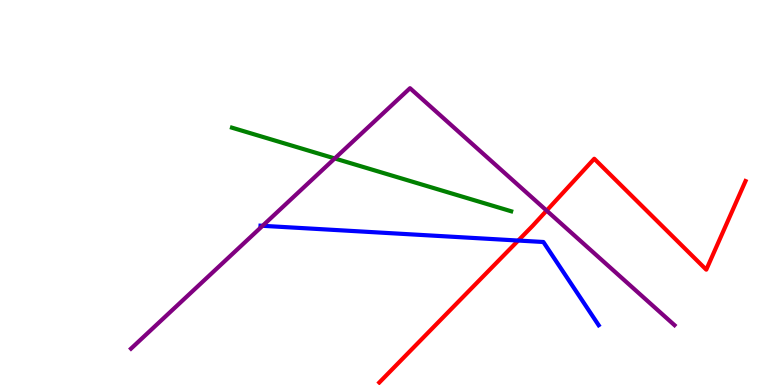[{'lines': ['blue', 'red'], 'intersections': [{'x': 6.69, 'y': 3.75}]}, {'lines': ['green', 'red'], 'intersections': []}, {'lines': ['purple', 'red'], 'intersections': [{'x': 7.05, 'y': 4.53}]}, {'lines': ['blue', 'green'], 'intersections': []}, {'lines': ['blue', 'purple'], 'intersections': [{'x': 3.39, 'y': 4.13}]}, {'lines': ['green', 'purple'], 'intersections': [{'x': 4.32, 'y': 5.88}]}]